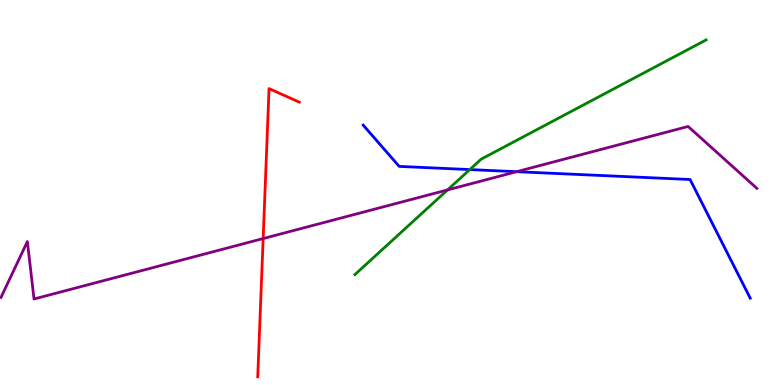[{'lines': ['blue', 'red'], 'intersections': []}, {'lines': ['green', 'red'], 'intersections': []}, {'lines': ['purple', 'red'], 'intersections': [{'x': 3.4, 'y': 3.8}]}, {'lines': ['blue', 'green'], 'intersections': [{'x': 6.06, 'y': 5.6}]}, {'lines': ['blue', 'purple'], 'intersections': [{'x': 6.67, 'y': 5.54}]}, {'lines': ['green', 'purple'], 'intersections': [{'x': 5.77, 'y': 5.07}]}]